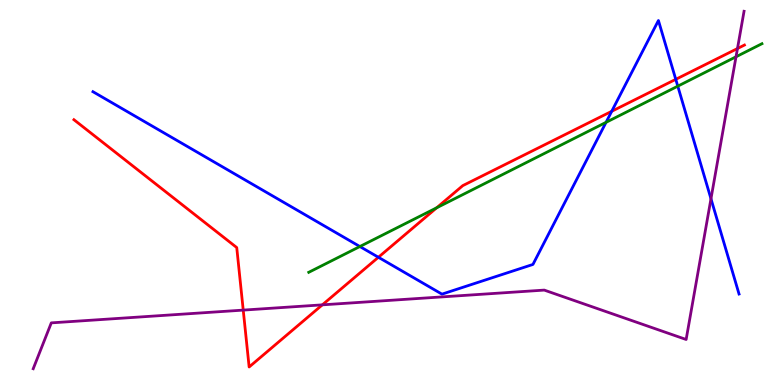[{'lines': ['blue', 'red'], 'intersections': [{'x': 4.88, 'y': 3.32}, {'x': 7.89, 'y': 7.11}, {'x': 8.72, 'y': 7.94}]}, {'lines': ['green', 'red'], 'intersections': [{'x': 5.63, 'y': 4.6}]}, {'lines': ['purple', 'red'], 'intersections': [{'x': 3.14, 'y': 1.95}, {'x': 4.16, 'y': 2.08}, {'x': 9.52, 'y': 8.74}]}, {'lines': ['blue', 'green'], 'intersections': [{'x': 4.64, 'y': 3.6}, {'x': 7.82, 'y': 6.82}, {'x': 8.75, 'y': 7.76}]}, {'lines': ['blue', 'purple'], 'intersections': [{'x': 9.17, 'y': 4.84}]}, {'lines': ['green', 'purple'], 'intersections': [{'x': 9.5, 'y': 8.52}]}]